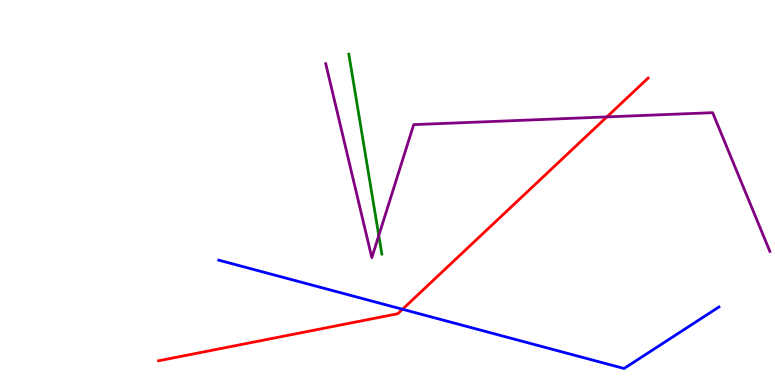[{'lines': ['blue', 'red'], 'intersections': [{'x': 5.19, 'y': 1.97}]}, {'lines': ['green', 'red'], 'intersections': []}, {'lines': ['purple', 'red'], 'intersections': [{'x': 7.83, 'y': 6.96}]}, {'lines': ['blue', 'green'], 'intersections': []}, {'lines': ['blue', 'purple'], 'intersections': []}, {'lines': ['green', 'purple'], 'intersections': [{'x': 4.89, 'y': 3.88}]}]